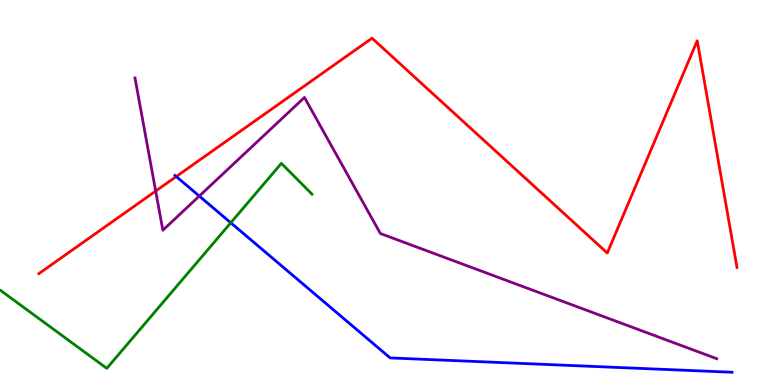[{'lines': ['blue', 'red'], 'intersections': [{'x': 2.27, 'y': 5.41}]}, {'lines': ['green', 'red'], 'intersections': []}, {'lines': ['purple', 'red'], 'intersections': [{'x': 2.01, 'y': 5.04}]}, {'lines': ['blue', 'green'], 'intersections': [{'x': 2.98, 'y': 4.21}]}, {'lines': ['blue', 'purple'], 'intersections': [{'x': 2.57, 'y': 4.91}]}, {'lines': ['green', 'purple'], 'intersections': []}]